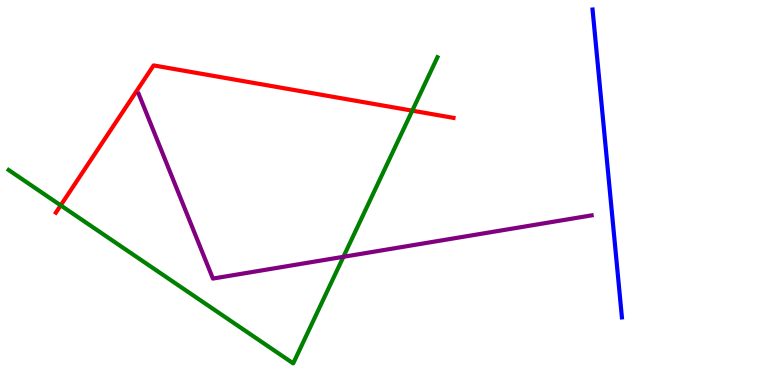[{'lines': ['blue', 'red'], 'intersections': []}, {'lines': ['green', 'red'], 'intersections': [{'x': 0.783, 'y': 4.67}, {'x': 5.32, 'y': 7.13}]}, {'lines': ['purple', 'red'], 'intersections': []}, {'lines': ['blue', 'green'], 'intersections': []}, {'lines': ['blue', 'purple'], 'intersections': []}, {'lines': ['green', 'purple'], 'intersections': [{'x': 4.43, 'y': 3.33}]}]